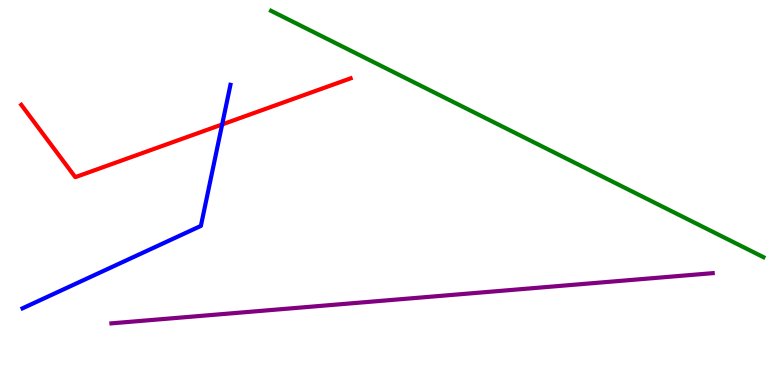[{'lines': ['blue', 'red'], 'intersections': [{'x': 2.87, 'y': 6.77}]}, {'lines': ['green', 'red'], 'intersections': []}, {'lines': ['purple', 'red'], 'intersections': []}, {'lines': ['blue', 'green'], 'intersections': []}, {'lines': ['blue', 'purple'], 'intersections': []}, {'lines': ['green', 'purple'], 'intersections': []}]